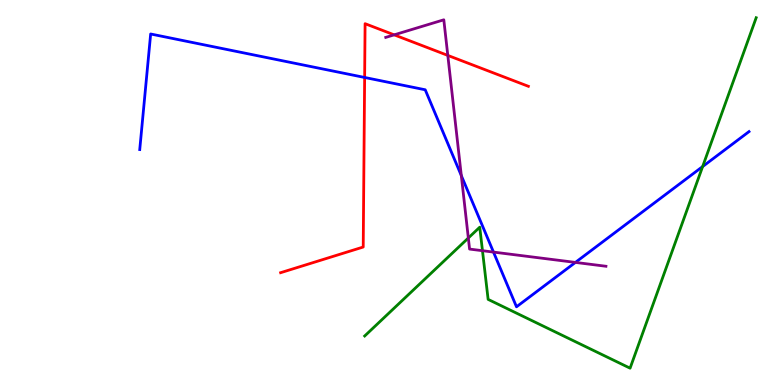[{'lines': ['blue', 'red'], 'intersections': [{'x': 4.71, 'y': 7.99}]}, {'lines': ['green', 'red'], 'intersections': []}, {'lines': ['purple', 'red'], 'intersections': [{'x': 5.09, 'y': 9.09}, {'x': 5.78, 'y': 8.56}]}, {'lines': ['blue', 'green'], 'intersections': [{'x': 9.07, 'y': 5.67}]}, {'lines': ['blue', 'purple'], 'intersections': [{'x': 5.95, 'y': 5.44}, {'x': 6.37, 'y': 3.45}, {'x': 7.42, 'y': 3.18}]}, {'lines': ['green', 'purple'], 'intersections': [{'x': 6.04, 'y': 3.82}, {'x': 6.23, 'y': 3.49}]}]